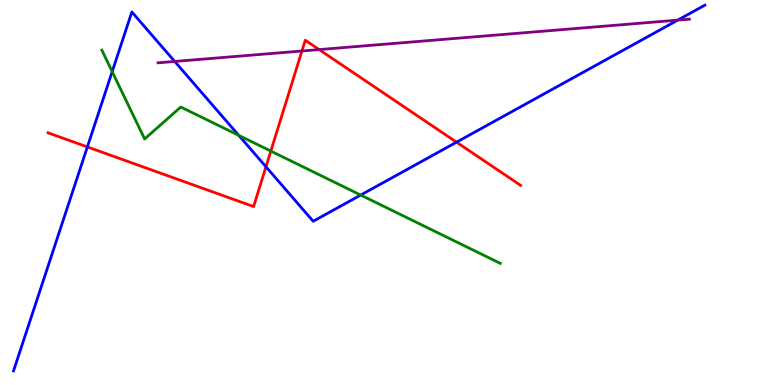[{'lines': ['blue', 'red'], 'intersections': [{'x': 1.13, 'y': 6.18}, {'x': 3.43, 'y': 5.67}, {'x': 5.89, 'y': 6.31}]}, {'lines': ['green', 'red'], 'intersections': [{'x': 3.49, 'y': 6.08}]}, {'lines': ['purple', 'red'], 'intersections': [{'x': 3.9, 'y': 8.68}, {'x': 4.12, 'y': 8.71}]}, {'lines': ['blue', 'green'], 'intersections': [{'x': 1.45, 'y': 8.14}, {'x': 3.08, 'y': 6.48}, {'x': 4.65, 'y': 4.93}]}, {'lines': ['blue', 'purple'], 'intersections': [{'x': 2.25, 'y': 8.4}, {'x': 8.75, 'y': 9.48}]}, {'lines': ['green', 'purple'], 'intersections': []}]